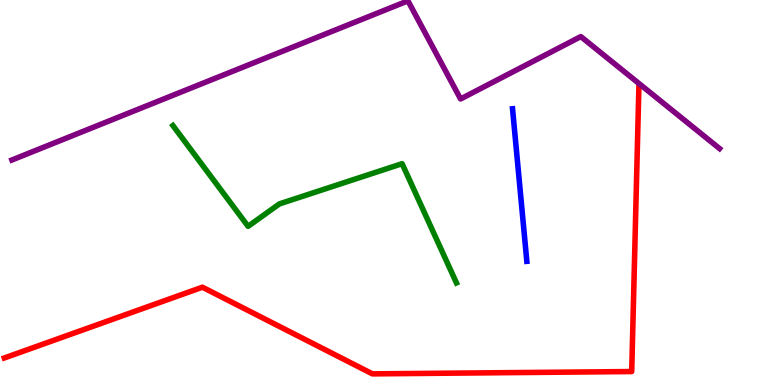[{'lines': ['blue', 'red'], 'intersections': []}, {'lines': ['green', 'red'], 'intersections': []}, {'lines': ['purple', 'red'], 'intersections': []}, {'lines': ['blue', 'green'], 'intersections': []}, {'lines': ['blue', 'purple'], 'intersections': []}, {'lines': ['green', 'purple'], 'intersections': []}]